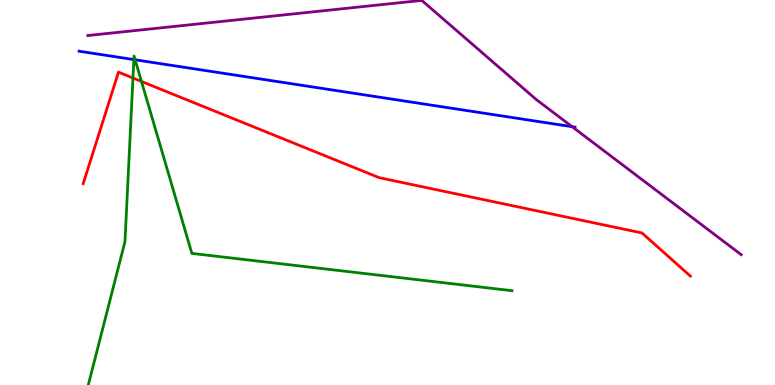[{'lines': ['blue', 'red'], 'intersections': []}, {'lines': ['green', 'red'], 'intersections': [{'x': 1.72, 'y': 7.97}, {'x': 1.83, 'y': 7.88}]}, {'lines': ['purple', 'red'], 'intersections': []}, {'lines': ['blue', 'green'], 'intersections': [{'x': 1.73, 'y': 8.45}, {'x': 1.74, 'y': 8.45}]}, {'lines': ['blue', 'purple'], 'intersections': [{'x': 7.38, 'y': 6.71}]}, {'lines': ['green', 'purple'], 'intersections': []}]